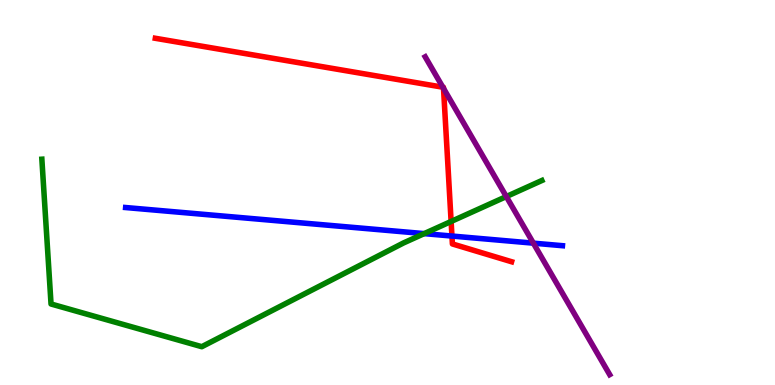[{'lines': ['blue', 'red'], 'intersections': [{'x': 5.83, 'y': 3.87}]}, {'lines': ['green', 'red'], 'intersections': [{'x': 5.82, 'y': 4.25}]}, {'lines': ['purple', 'red'], 'intersections': [{'x': 5.71, 'y': 7.73}, {'x': 5.72, 'y': 7.7}]}, {'lines': ['blue', 'green'], 'intersections': [{'x': 5.47, 'y': 3.93}]}, {'lines': ['blue', 'purple'], 'intersections': [{'x': 6.88, 'y': 3.68}]}, {'lines': ['green', 'purple'], 'intersections': [{'x': 6.53, 'y': 4.89}]}]